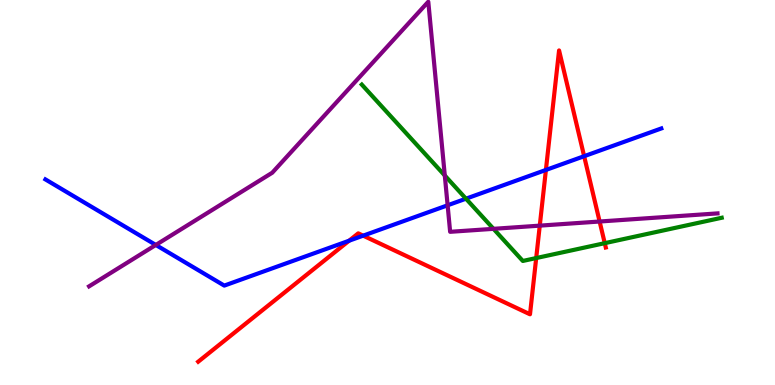[{'lines': ['blue', 'red'], 'intersections': [{'x': 4.5, 'y': 3.75}, {'x': 4.69, 'y': 3.88}, {'x': 7.04, 'y': 5.59}, {'x': 7.54, 'y': 5.94}]}, {'lines': ['green', 'red'], 'intersections': [{'x': 6.92, 'y': 3.3}, {'x': 7.8, 'y': 3.68}]}, {'lines': ['purple', 'red'], 'intersections': [{'x': 6.96, 'y': 4.14}, {'x': 7.74, 'y': 4.25}]}, {'lines': ['blue', 'green'], 'intersections': [{'x': 6.01, 'y': 4.84}]}, {'lines': ['blue', 'purple'], 'intersections': [{'x': 2.01, 'y': 3.64}, {'x': 5.78, 'y': 4.67}]}, {'lines': ['green', 'purple'], 'intersections': [{'x': 5.74, 'y': 5.44}, {'x': 6.37, 'y': 4.06}]}]